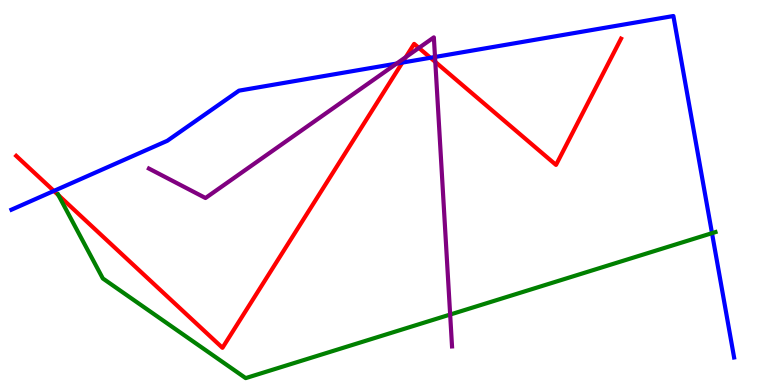[{'lines': ['blue', 'red'], 'intersections': [{'x': 0.695, 'y': 5.04}, {'x': 5.19, 'y': 8.37}, {'x': 5.55, 'y': 8.5}]}, {'lines': ['green', 'red'], 'intersections': [{'x': 0.753, 'y': 4.93}]}, {'lines': ['purple', 'red'], 'intersections': [{'x': 5.24, 'y': 8.52}, {'x': 5.4, 'y': 8.76}, {'x': 5.62, 'y': 8.39}]}, {'lines': ['blue', 'green'], 'intersections': [{'x': 9.19, 'y': 3.94}]}, {'lines': ['blue', 'purple'], 'intersections': [{'x': 5.12, 'y': 8.35}, {'x': 5.61, 'y': 8.52}]}, {'lines': ['green', 'purple'], 'intersections': [{'x': 5.81, 'y': 1.83}]}]